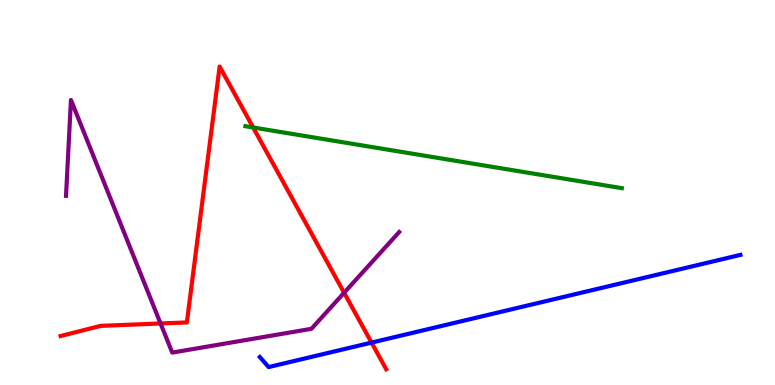[{'lines': ['blue', 'red'], 'intersections': [{'x': 4.79, 'y': 1.1}]}, {'lines': ['green', 'red'], 'intersections': [{'x': 3.27, 'y': 6.69}]}, {'lines': ['purple', 'red'], 'intersections': [{'x': 2.07, 'y': 1.6}, {'x': 4.44, 'y': 2.4}]}, {'lines': ['blue', 'green'], 'intersections': []}, {'lines': ['blue', 'purple'], 'intersections': []}, {'lines': ['green', 'purple'], 'intersections': []}]